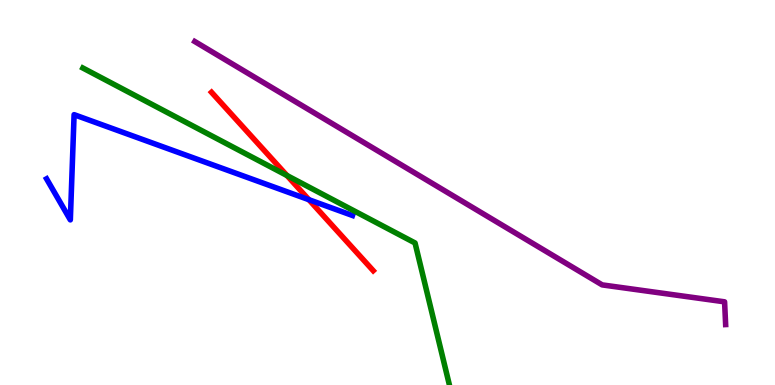[{'lines': ['blue', 'red'], 'intersections': [{'x': 3.99, 'y': 4.81}]}, {'lines': ['green', 'red'], 'intersections': [{'x': 3.7, 'y': 5.44}]}, {'lines': ['purple', 'red'], 'intersections': []}, {'lines': ['blue', 'green'], 'intersections': []}, {'lines': ['blue', 'purple'], 'intersections': []}, {'lines': ['green', 'purple'], 'intersections': []}]